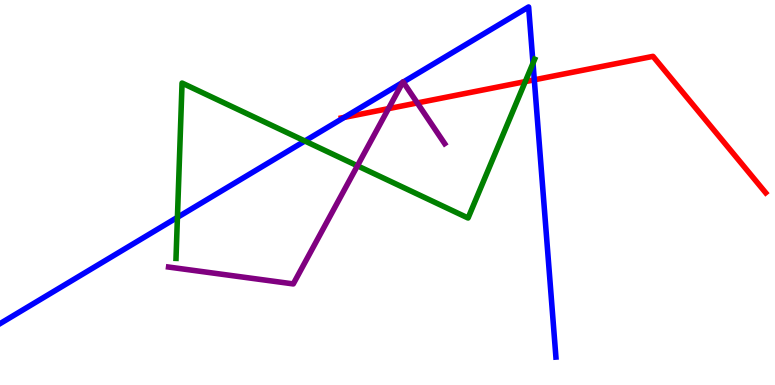[{'lines': ['blue', 'red'], 'intersections': [{'x': 4.44, 'y': 6.95}, {'x': 6.89, 'y': 7.93}]}, {'lines': ['green', 'red'], 'intersections': [{'x': 6.78, 'y': 7.88}]}, {'lines': ['purple', 'red'], 'intersections': [{'x': 5.01, 'y': 7.18}, {'x': 5.38, 'y': 7.33}]}, {'lines': ['blue', 'green'], 'intersections': [{'x': 2.29, 'y': 4.35}, {'x': 3.93, 'y': 6.34}, {'x': 6.88, 'y': 8.36}]}, {'lines': ['blue', 'purple'], 'intersections': [{'x': 5.2, 'y': 7.86}, {'x': 5.2, 'y': 7.87}]}, {'lines': ['green', 'purple'], 'intersections': [{'x': 4.61, 'y': 5.69}]}]